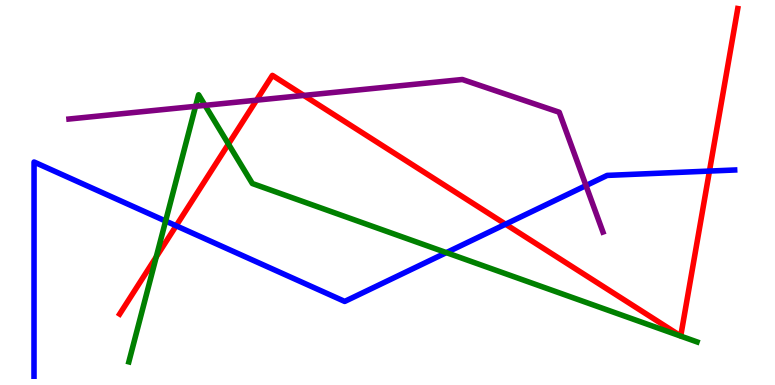[{'lines': ['blue', 'red'], 'intersections': [{'x': 2.27, 'y': 4.14}, {'x': 6.52, 'y': 4.18}, {'x': 9.15, 'y': 5.56}]}, {'lines': ['green', 'red'], 'intersections': [{'x': 2.02, 'y': 3.33}, {'x': 2.95, 'y': 6.26}]}, {'lines': ['purple', 'red'], 'intersections': [{'x': 3.31, 'y': 7.4}, {'x': 3.92, 'y': 7.52}]}, {'lines': ['blue', 'green'], 'intersections': [{'x': 2.14, 'y': 4.26}, {'x': 5.76, 'y': 3.44}]}, {'lines': ['blue', 'purple'], 'intersections': [{'x': 7.56, 'y': 5.18}]}, {'lines': ['green', 'purple'], 'intersections': [{'x': 2.52, 'y': 7.24}, {'x': 2.65, 'y': 7.26}]}]